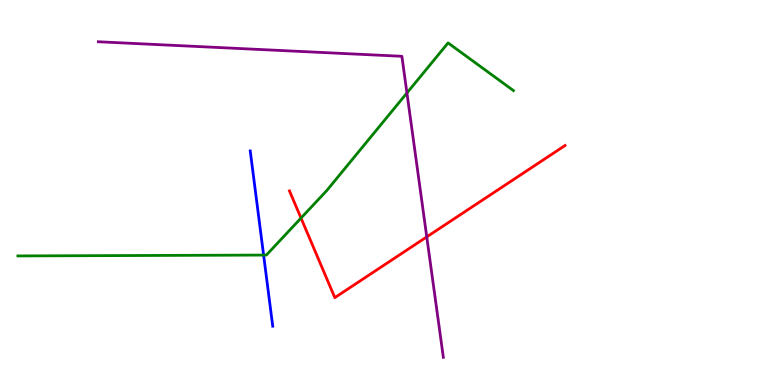[{'lines': ['blue', 'red'], 'intersections': []}, {'lines': ['green', 'red'], 'intersections': [{'x': 3.88, 'y': 4.34}]}, {'lines': ['purple', 'red'], 'intersections': [{'x': 5.51, 'y': 3.85}]}, {'lines': ['blue', 'green'], 'intersections': [{'x': 3.4, 'y': 3.37}]}, {'lines': ['blue', 'purple'], 'intersections': []}, {'lines': ['green', 'purple'], 'intersections': [{'x': 5.25, 'y': 7.58}]}]